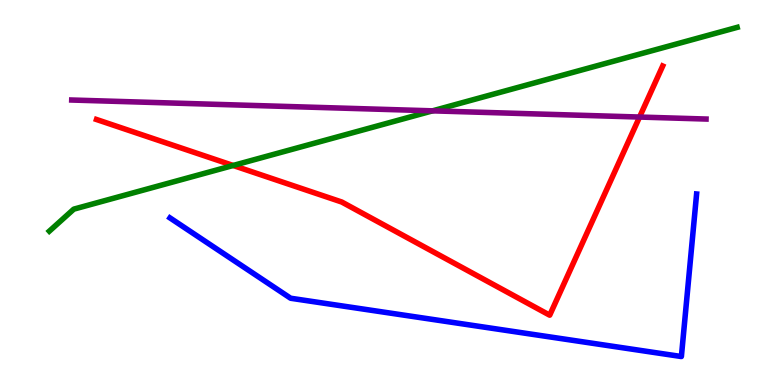[{'lines': ['blue', 'red'], 'intersections': []}, {'lines': ['green', 'red'], 'intersections': [{'x': 3.01, 'y': 5.7}]}, {'lines': ['purple', 'red'], 'intersections': [{'x': 8.25, 'y': 6.96}]}, {'lines': ['blue', 'green'], 'intersections': []}, {'lines': ['blue', 'purple'], 'intersections': []}, {'lines': ['green', 'purple'], 'intersections': [{'x': 5.58, 'y': 7.12}]}]